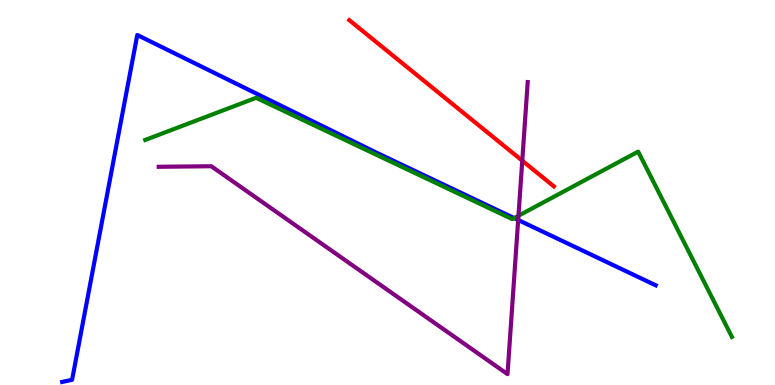[{'lines': ['blue', 'red'], 'intersections': []}, {'lines': ['green', 'red'], 'intersections': []}, {'lines': ['purple', 'red'], 'intersections': [{'x': 6.74, 'y': 5.83}]}, {'lines': ['blue', 'green'], 'intersections': [{'x': 6.63, 'y': 4.34}]}, {'lines': ['blue', 'purple'], 'intersections': [{'x': 6.69, 'y': 4.29}]}, {'lines': ['green', 'purple'], 'intersections': [{'x': 6.69, 'y': 4.4}]}]